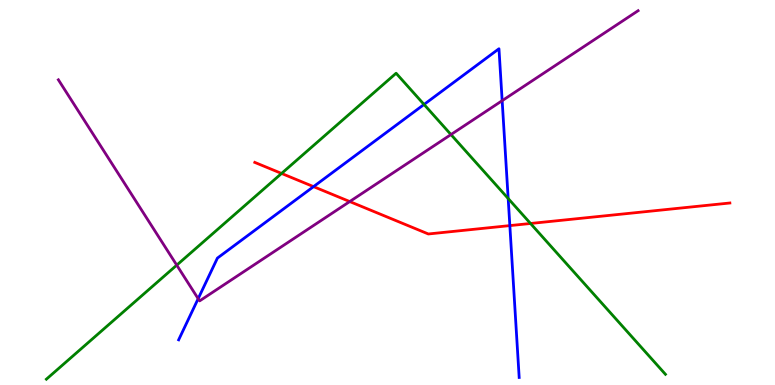[{'lines': ['blue', 'red'], 'intersections': [{'x': 4.05, 'y': 5.15}, {'x': 6.58, 'y': 4.14}]}, {'lines': ['green', 'red'], 'intersections': [{'x': 3.63, 'y': 5.49}, {'x': 6.85, 'y': 4.2}]}, {'lines': ['purple', 'red'], 'intersections': [{'x': 4.51, 'y': 4.76}]}, {'lines': ['blue', 'green'], 'intersections': [{'x': 5.47, 'y': 7.29}, {'x': 6.56, 'y': 4.84}]}, {'lines': ['blue', 'purple'], 'intersections': [{'x': 2.56, 'y': 2.24}, {'x': 6.48, 'y': 7.39}]}, {'lines': ['green', 'purple'], 'intersections': [{'x': 2.28, 'y': 3.11}, {'x': 5.82, 'y': 6.5}]}]